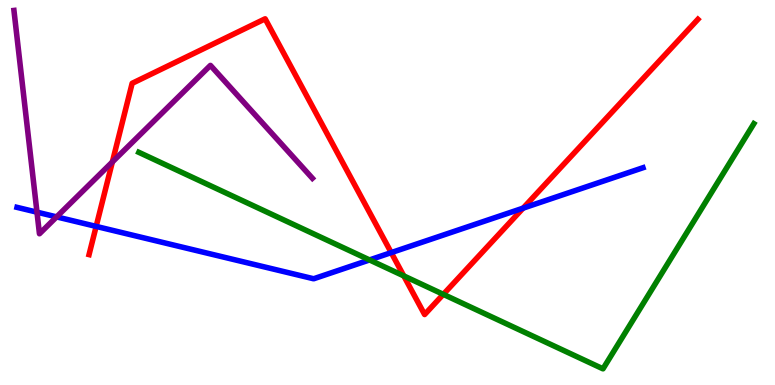[{'lines': ['blue', 'red'], 'intersections': [{'x': 1.24, 'y': 4.12}, {'x': 5.05, 'y': 3.44}, {'x': 6.75, 'y': 4.59}]}, {'lines': ['green', 'red'], 'intersections': [{'x': 5.21, 'y': 2.83}, {'x': 5.72, 'y': 2.35}]}, {'lines': ['purple', 'red'], 'intersections': [{'x': 1.45, 'y': 5.79}]}, {'lines': ['blue', 'green'], 'intersections': [{'x': 4.77, 'y': 3.25}]}, {'lines': ['blue', 'purple'], 'intersections': [{'x': 0.477, 'y': 4.49}, {'x': 0.73, 'y': 4.37}]}, {'lines': ['green', 'purple'], 'intersections': []}]